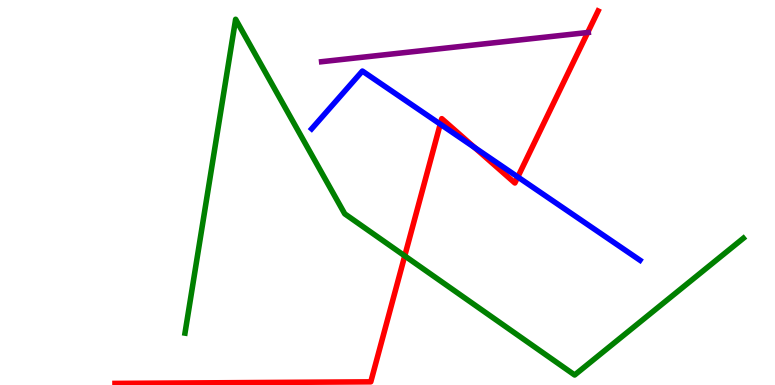[{'lines': ['blue', 'red'], 'intersections': [{'x': 5.68, 'y': 6.78}, {'x': 6.12, 'y': 6.17}, {'x': 6.68, 'y': 5.4}]}, {'lines': ['green', 'red'], 'intersections': [{'x': 5.22, 'y': 3.35}]}, {'lines': ['purple', 'red'], 'intersections': [{'x': 7.58, 'y': 9.16}]}, {'lines': ['blue', 'green'], 'intersections': []}, {'lines': ['blue', 'purple'], 'intersections': []}, {'lines': ['green', 'purple'], 'intersections': []}]